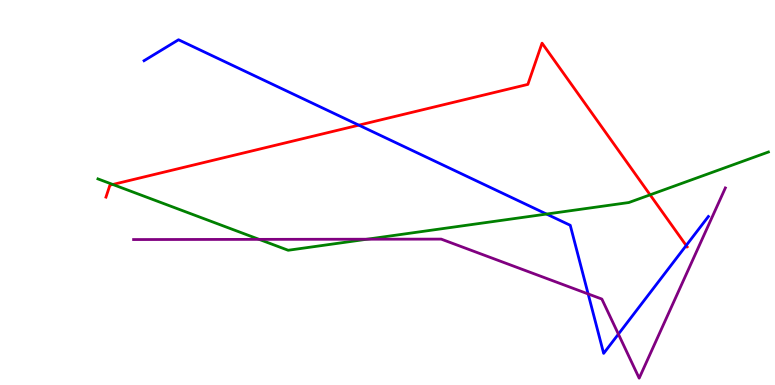[{'lines': ['blue', 'red'], 'intersections': [{'x': 4.63, 'y': 6.75}, {'x': 8.85, 'y': 3.62}]}, {'lines': ['green', 'red'], 'intersections': [{'x': 1.46, 'y': 5.21}, {'x': 8.39, 'y': 4.94}]}, {'lines': ['purple', 'red'], 'intersections': []}, {'lines': ['blue', 'green'], 'intersections': [{'x': 7.05, 'y': 4.44}]}, {'lines': ['blue', 'purple'], 'intersections': [{'x': 7.59, 'y': 2.37}, {'x': 7.98, 'y': 1.32}]}, {'lines': ['green', 'purple'], 'intersections': [{'x': 3.34, 'y': 3.78}, {'x': 4.74, 'y': 3.79}]}]